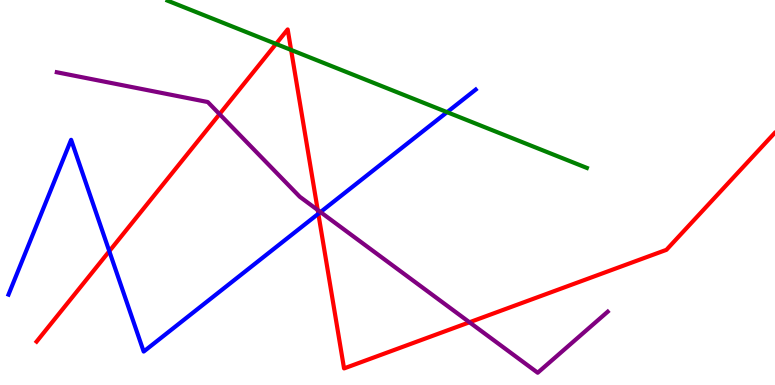[{'lines': ['blue', 'red'], 'intersections': [{'x': 1.41, 'y': 3.47}, {'x': 4.11, 'y': 4.45}]}, {'lines': ['green', 'red'], 'intersections': [{'x': 3.56, 'y': 8.86}, {'x': 3.76, 'y': 8.7}]}, {'lines': ['purple', 'red'], 'intersections': [{'x': 2.83, 'y': 7.04}, {'x': 4.1, 'y': 4.54}, {'x': 6.06, 'y': 1.63}]}, {'lines': ['blue', 'green'], 'intersections': [{'x': 5.77, 'y': 7.09}]}, {'lines': ['blue', 'purple'], 'intersections': [{'x': 4.14, 'y': 4.49}]}, {'lines': ['green', 'purple'], 'intersections': []}]